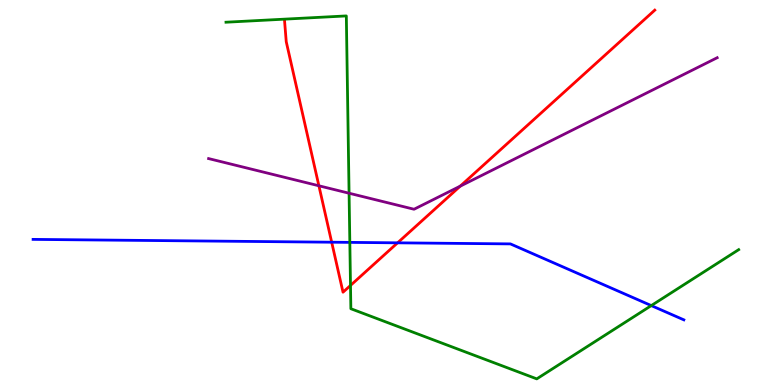[{'lines': ['blue', 'red'], 'intersections': [{'x': 4.28, 'y': 3.71}, {'x': 5.13, 'y': 3.69}]}, {'lines': ['green', 'red'], 'intersections': [{'x': 4.52, 'y': 2.59}]}, {'lines': ['purple', 'red'], 'intersections': [{'x': 4.11, 'y': 5.17}, {'x': 5.94, 'y': 5.16}]}, {'lines': ['blue', 'green'], 'intersections': [{'x': 4.51, 'y': 3.7}, {'x': 8.4, 'y': 2.06}]}, {'lines': ['blue', 'purple'], 'intersections': []}, {'lines': ['green', 'purple'], 'intersections': [{'x': 4.5, 'y': 4.98}]}]